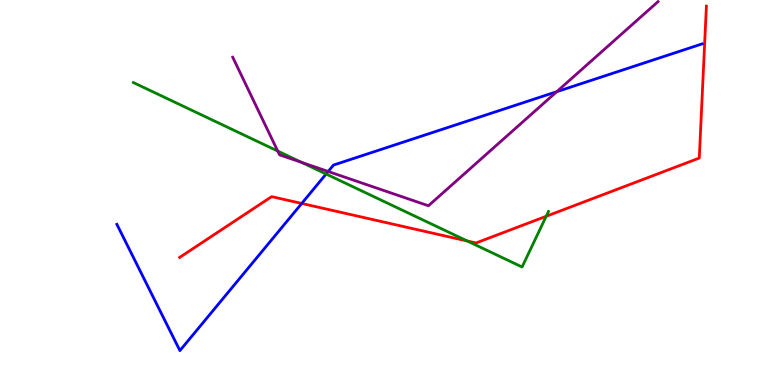[{'lines': ['blue', 'red'], 'intersections': [{'x': 3.89, 'y': 4.72}]}, {'lines': ['green', 'red'], 'intersections': [{'x': 6.03, 'y': 3.74}, {'x': 7.05, 'y': 4.38}]}, {'lines': ['purple', 'red'], 'intersections': []}, {'lines': ['blue', 'green'], 'intersections': [{'x': 4.21, 'y': 5.48}]}, {'lines': ['blue', 'purple'], 'intersections': [{'x': 4.23, 'y': 5.55}, {'x': 7.18, 'y': 7.62}]}, {'lines': ['green', 'purple'], 'intersections': [{'x': 3.58, 'y': 6.08}, {'x': 3.89, 'y': 5.78}]}]